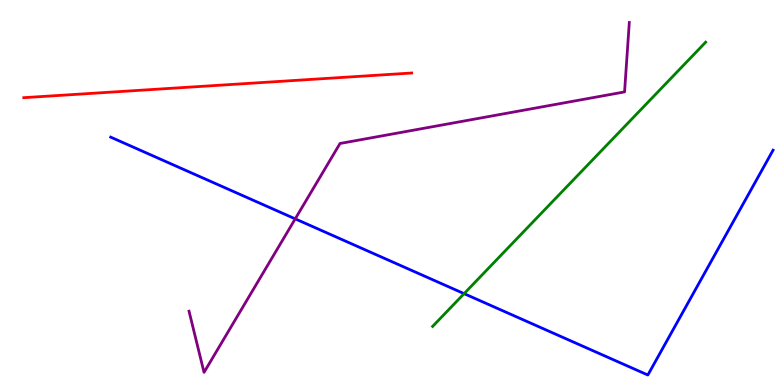[{'lines': ['blue', 'red'], 'intersections': []}, {'lines': ['green', 'red'], 'intersections': []}, {'lines': ['purple', 'red'], 'intersections': []}, {'lines': ['blue', 'green'], 'intersections': [{'x': 5.99, 'y': 2.37}]}, {'lines': ['blue', 'purple'], 'intersections': [{'x': 3.81, 'y': 4.32}]}, {'lines': ['green', 'purple'], 'intersections': []}]